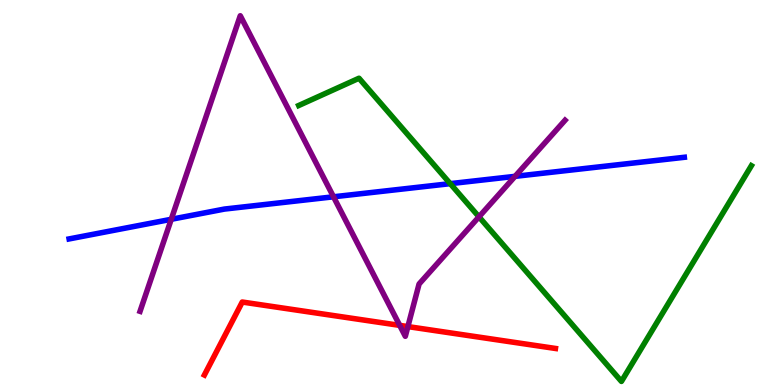[{'lines': ['blue', 'red'], 'intersections': []}, {'lines': ['green', 'red'], 'intersections': []}, {'lines': ['purple', 'red'], 'intersections': [{'x': 5.16, 'y': 1.55}, {'x': 5.26, 'y': 1.52}]}, {'lines': ['blue', 'green'], 'intersections': [{'x': 5.81, 'y': 5.23}]}, {'lines': ['blue', 'purple'], 'intersections': [{'x': 2.21, 'y': 4.3}, {'x': 4.3, 'y': 4.89}, {'x': 6.65, 'y': 5.42}]}, {'lines': ['green', 'purple'], 'intersections': [{'x': 6.18, 'y': 4.37}]}]